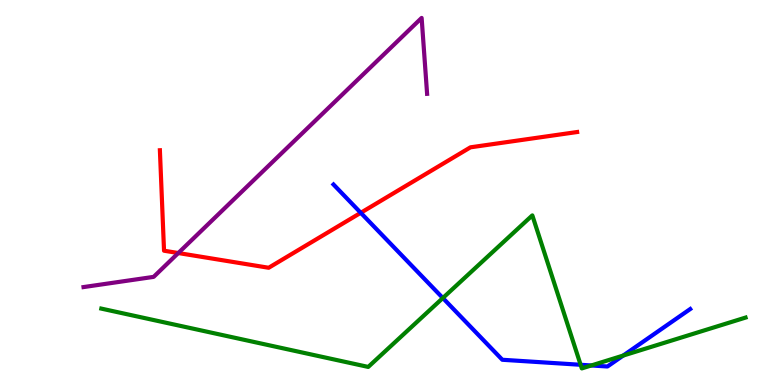[{'lines': ['blue', 'red'], 'intersections': [{'x': 4.65, 'y': 4.47}]}, {'lines': ['green', 'red'], 'intersections': []}, {'lines': ['purple', 'red'], 'intersections': [{'x': 2.3, 'y': 3.43}]}, {'lines': ['blue', 'green'], 'intersections': [{'x': 5.71, 'y': 2.26}, {'x': 7.49, 'y': 0.525}, {'x': 7.63, 'y': 0.507}, {'x': 8.04, 'y': 0.764}]}, {'lines': ['blue', 'purple'], 'intersections': []}, {'lines': ['green', 'purple'], 'intersections': []}]